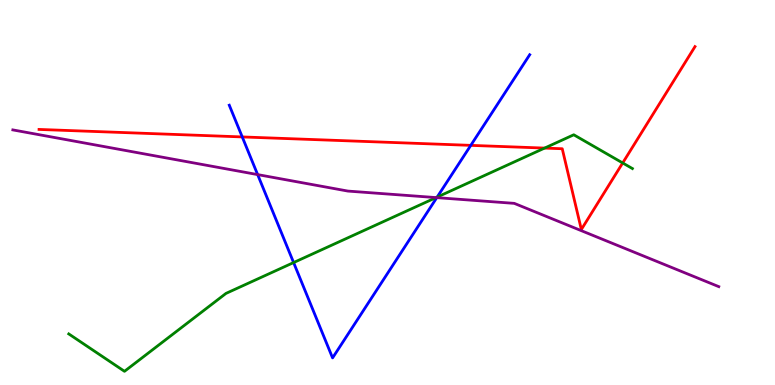[{'lines': ['blue', 'red'], 'intersections': [{'x': 3.13, 'y': 6.44}, {'x': 6.07, 'y': 6.22}]}, {'lines': ['green', 'red'], 'intersections': [{'x': 7.03, 'y': 6.15}, {'x': 8.03, 'y': 5.77}]}, {'lines': ['purple', 'red'], 'intersections': []}, {'lines': ['blue', 'green'], 'intersections': [{'x': 3.79, 'y': 3.18}, {'x': 5.64, 'y': 4.88}]}, {'lines': ['blue', 'purple'], 'intersections': [{'x': 3.32, 'y': 5.47}, {'x': 5.64, 'y': 4.87}]}, {'lines': ['green', 'purple'], 'intersections': [{'x': 5.63, 'y': 4.87}]}]